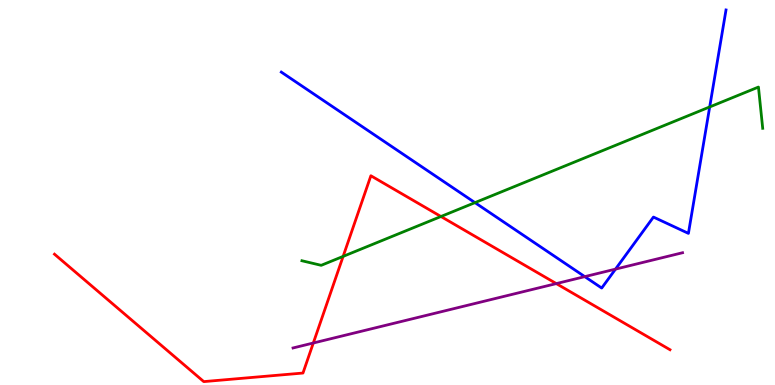[{'lines': ['blue', 'red'], 'intersections': []}, {'lines': ['green', 'red'], 'intersections': [{'x': 4.43, 'y': 3.34}, {'x': 5.69, 'y': 4.38}]}, {'lines': ['purple', 'red'], 'intersections': [{'x': 4.04, 'y': 1.09}, {'x': 7.18, 'y': 2.63}]}, {'lines': ['blue', 'green'], 'intersections': [{'x': 6.13, 'y': 4.74}, {'x': 9.16, 'y': 7.22}]}, {'lines': ['blue', 'purple'], 'intersections': [{'x': 7.55, 'y': 2.81}, {'x': 7.94, 'y': 3.01}]}, {'lines': ['green', 'purple'], 'intersections': []}]